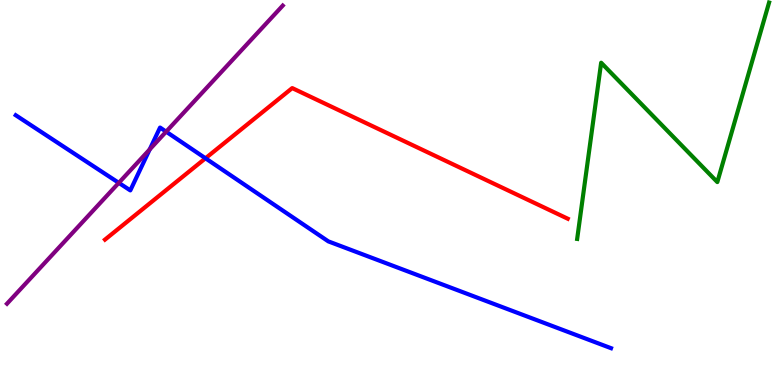[{'lines': ['blue', 'red'], 'intersections': [{'x': 2.65, 'y': 5.89}]}, {'lines': ['green', 'red'], 'intersections': []}, {'lines': ['purple', 'red'], 'intersections': []}, {'lines': ['blue', 'green'], 'intersections': []}, {'lines': ['blue', 'purple'], 'intersections': [{'x': 1.53, 'y': 5.25}, {'x': 1.93, 'y': 6.12}, {'x': 2.14, 'y': 6.58}]}, {'lines': ['green', 'purple'], 'intersections': []}]